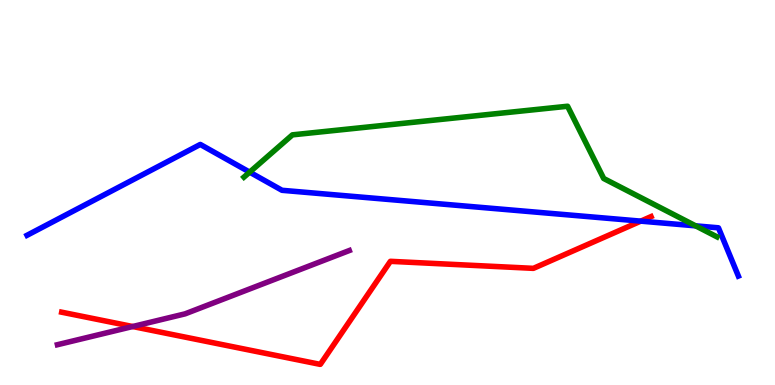[{'lines': ['blue', 'red'], 'intersections': [{'x': 8.27, 'y': 4.26}]}, {'lines': ['green', 'red'], 'intersections': []}, {'lines': ['purple', 'red'], 'intersections': [{'x': 1.71, 'y': 1.52}]}, {'lines': ['blue', 'green'], 'intersections': [{'x': 3.22, 'y': 5.53}, {'x': 8.98, 'y': 4.13}]}, {'lines': ['blue', 'purple'], 'intersections': []}, {'lines': ['green', 'purple'], 'intersections': []}]